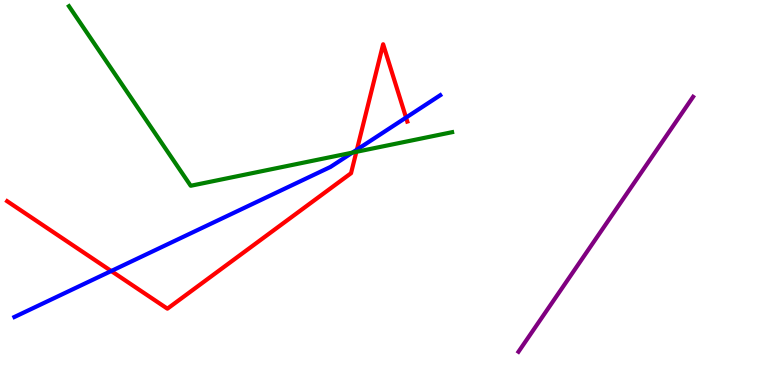[{'lines': ['blue', 'red'], 'intersections': [{'x': 1.44, 'y': 2.96}, {'x': 4.61, 'y': 6.11}, {'x': 5.24, 'y': 6.95}]}, {'lines': ['green', 'red'], 'intersections': [{'x': 4.6, 'y': 6.06}]}, {'lines': ['purple', 'red'], 'intersections': []}, {'lines': ['blue', 'green'], 'intersections': [{'x': 4.55, 'y': 6.04}]}, {'lines': ['blue', 'purple'], 'intersections': []}, {'lines': ['green', 'purple'], 'intersections': []}]